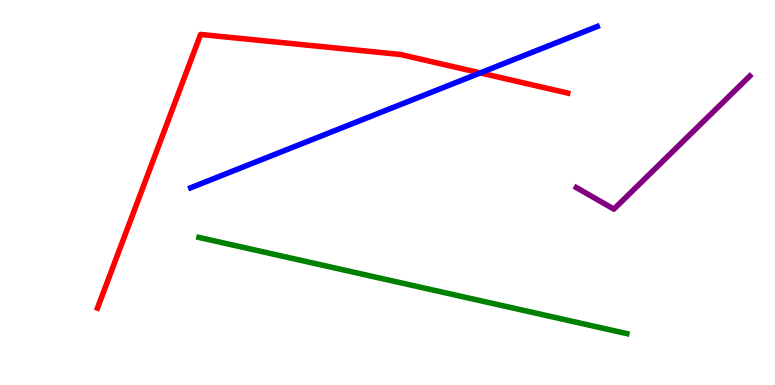[{'lines': ['blue', 'red'], 'intersections': [{'x': 6.2, 'y': 8.11}]}, {'lines': ['green', 'red'], 'intersections': []}, {'lines': ['purple', 'red'], 'intersections': []}, {'lines': ['blue', 'green'], 'intersections': []}, {'lines': ['blue', 'purple'], 'intersections': []}, {'lines': ['green', 'purple'], 'intersections': []}]